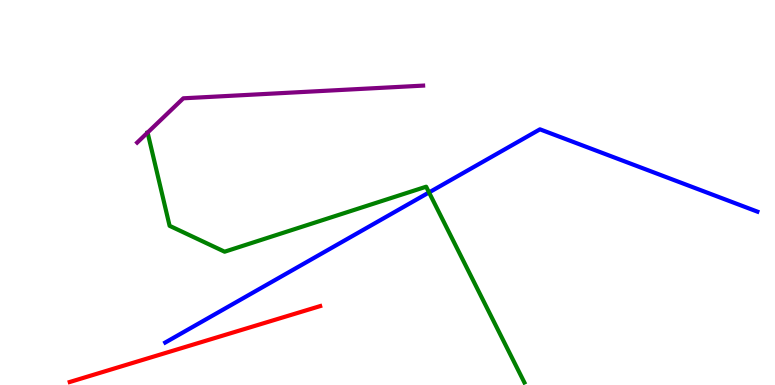[{'lines': ['blue', 'red'], 'intersections': []}, {'lines': ['green', 'red'], 'intersections': []}, {'lines': ['purple', 'red'], 'intersections': []}, {'lines': ['blue', 'green'], 'intersections': [{'x': 5.54, 'y': 5.0}]}, {'lines': ['blue', 'purple'], 'intersections': []}, {'lines': ['green', 'purple'], 'intersections': [{'x': 1.9, 'y': 6.56}]}]